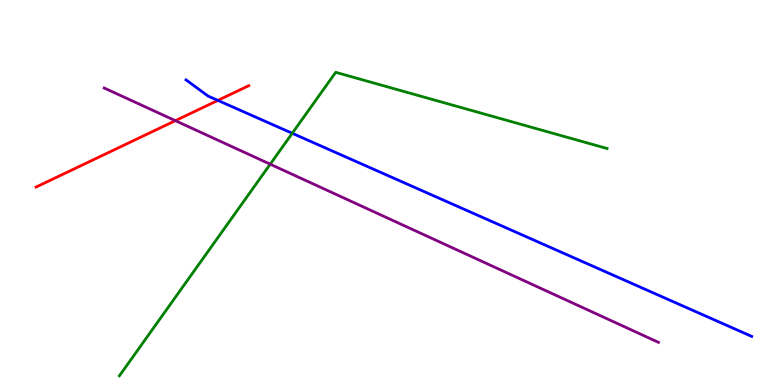[{'lines': ['blue', 'red'], 'intersections': [{'x': 2.81, 'y': 7.39}]}, {'lines': ['green', 'red'], 'intersections': []}, {'lines': ['purple', 'red'], 'intersections': [{'x': 2.26, 'y': 6.87}]}, {'lines': ['blue', 'green'], 'intersections': [{'x': 3.77, 'y': 6.54}]}, {'lines': ['blue', 'purple'], 'intersections': []}, {'lines': ['green', 'purple'], 'intersections': [{'x': 3.49, 'y': 5.74}]}]